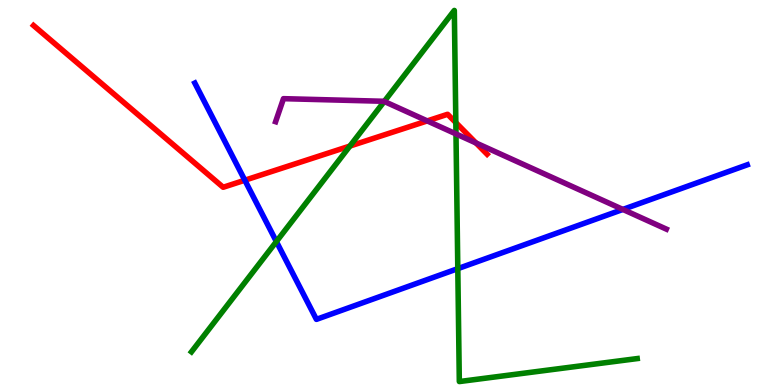[{'lines': ['blue', 'red'], 'intersections': [{'x': 3.16, 'y': 5.32}]}, {'lines': ['green', 'red'], 'intersections': [{'x': 4.51, 'y': 6.21}, {'x': 5.88, 'y': 6.82}]}, {'lines': ['purple', 'red'], 'intersections': [{'x': 5.51, 'y': 6.86}, {'x': 6.14, 'y': 6.29}]}, {'lines': ['blue', 'green'], 'intersections': [{'x': 3.57, 'y': 3.73}, {'x': 5.91, 'y': 3.02}]}, {'lines': ['blue', 'purple'], 'intersections': [{'x': 8.04, 'y': 4.56}]}, {'lines': ['green', 'purple'], 'intersections': [{'x': 4.96, 'y': 7.37}, {'x': 5.88, 'y': 6.52}]}]